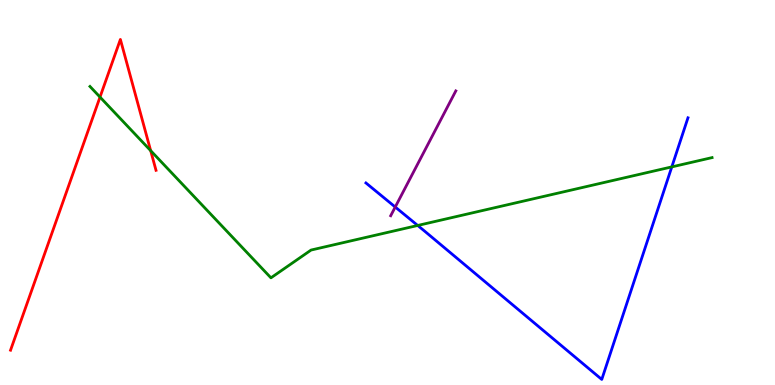[{'lines': ['blue', 'red'], 'intersections': []}, {'lines': ['green', 'red'], 'intersections': [{'x': 1.29, 'y': 7.48}, {'x': 1.94, 'y': 6.09}]}, {'lines': ['purple', 'red'], 'intersections': []}, {'lines': ['blue', 'green'], 'intersections': [{'x': 5.39, 'y': 4.14}, {'x': 8.67, 'y': 5.67}]}, {'lines': ['blue', 'purple'], 'intersections': [{'x': 5.1, 'y': 4.62}]}, {'lines': ['green', 'purple'], 'intersections': []}]